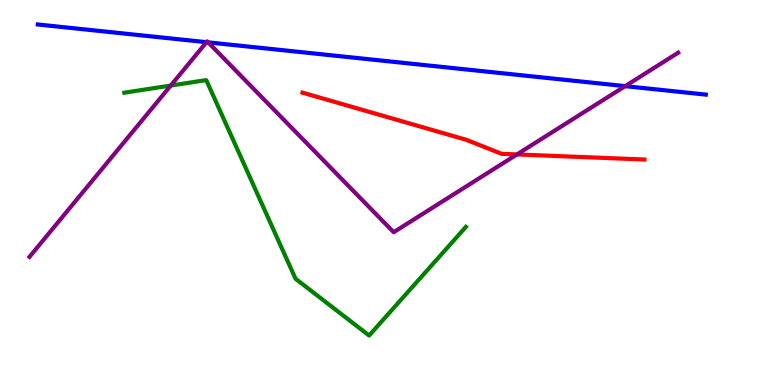[{'lines': ['blue', 'red'], 'intersections': []}, {'lines': ['green', 'red'], 'intersections': []}, {'lines': ['purple', 'red'], 'intersections': [{'x': 6.67, 'y': 5.99}]}, {'lines': ['blue', 'green'], 'intersections': []}, {'lines': ['blue', 'purple'], 'intersections': [{'x': 2.66, 'y': 8.9}, {'x': 2.69, 'y': 8.9}, {'x': 8.07, 'y': 7.76}]}, {'lines': ['green', 'purple'], 'intersections': [{'x': 2.2, 'y': 7.78}]}]